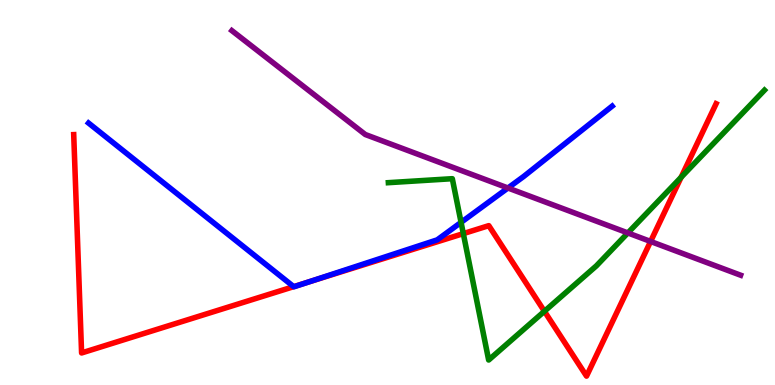[{'lines': ['blue', 'red'], 'intersections': [{'x': 3.79, 'y': 2.55}, {'x': 3.98, 'y': 2.67}]}, {'lines': ['green', 'red'], 'intersections': [{'x': 5.98, 'y': 3.93}, {'x': 7.02, 'y': 1.91}, {'x': 8.79, 'y': 5.4}]}, {'lines': ['purple', 'red'], 'intersections': [{'x': 8.39, 'y': 3.73}]}, {'lines': ['blue', 'green'], 'intersections': [{'x': 5.95, 'y': 4.22}]}, {'lines': ['blue', 'purple'], 'intersections': [{'x': 6.55, 'y': 5.12}]}, {'lines': ['green', 'purple'], 'intersections': [{'x': 8.1, 'y': 3.95}]}]